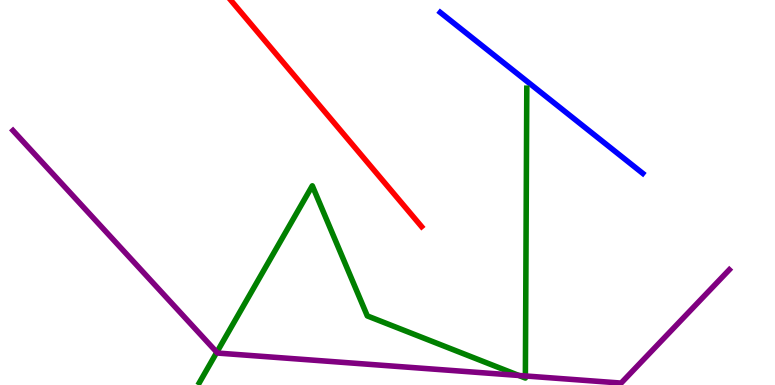[{'lines': ['blue', 'red'], 'intersections': []}, {'lines': ['green', 'red'], 'intersections': []}, {'lines': ['purple', 'red'], 'intersections': []}, {'lines': ['blue', 'green'], 'intersections': []}, {'lines': ['blue', 'purple'], 'intersections': []}, {'lines': ['green', 'purple'], 'intersections': [{'x': 2.8, 'y': 0.85}, {'x': 6.69, 'y': 0.248}, {'x': 6.78, 'y': 0.235}]}]